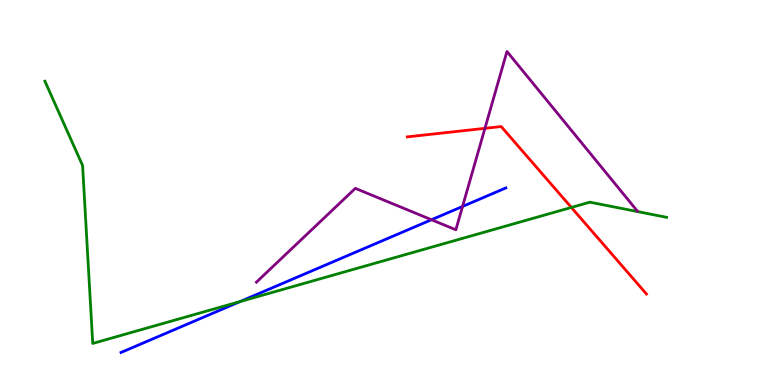[{'lines': ['blue', 'red'], 'intersections': []}, {'lines': ['green', 'red'], 'intersections': [{'x': 7.37, 'y': 4.61}]}, {'lines': ['purple', 'red'], 'intersections': [{'x': 6.26, 'y': 6.67}]}, {'lines': ['blue', 'green'], 'intersections': [{'x': 3.1, 'y': 2.17}]}, {'lines': ['blue', 'purple'], 'intersections': [{'x': 5.57, 'y': 4.29}, {'x': 5.97, 'y': 4.64}]}, {'lines': ['green', 'purple'], 'intersections': []}]